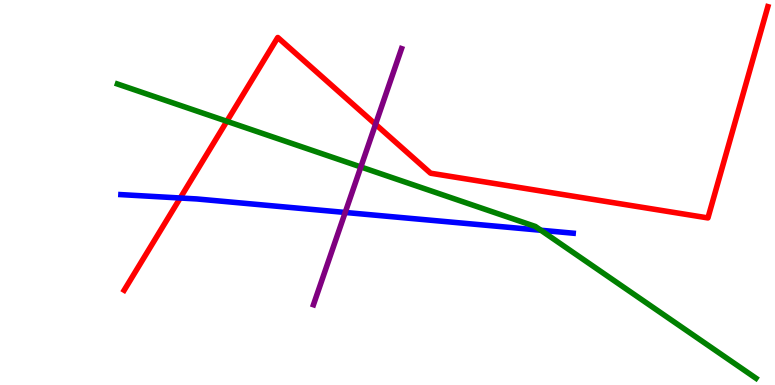[{'lines': ['blue', 'red'], 'intersections': [{'x': 2.33, 'y': 4.86}]}, {'lines': ['green', 'red'], 'intersections': [{'x': 2.93, 'y': 6.85}]}, {'lines': ['purple', 'red'], 'intersections': [{'x': 4.85, 'y': 6.77}]}, {'lines': ['blue', 'green'], 'intersections': [{'x': 6.98, 'y': 4.02}]}, {'lines': ['blue', 'purple'], 'intersections': [{'x': 4.45, 'y': 4.48}]}, {'lines': ['green', 'purple'], 'intersections': [{'x': 4.66, 'y': 5.66}]}]